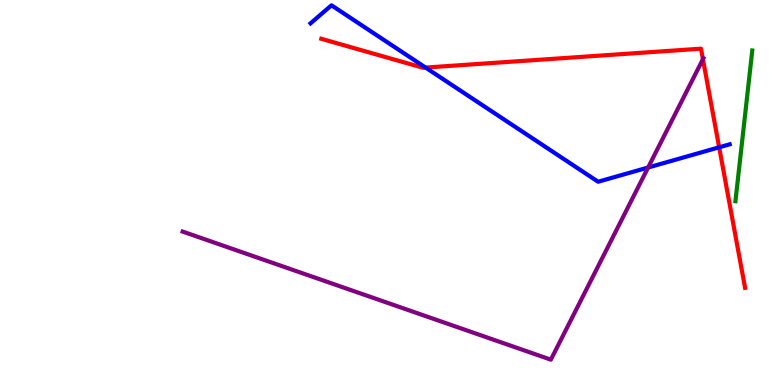[{'lines': ['blue', 'red'], 'intersections': [{'x': 5.49, 'y': 8.25}, {'x': 9.28, 'y': 6.17}]}, {'lines': ['green', 'red'], 'intersections': []}, {'lines': ['purple', 'red'], 'intersections': [{'x': 9.07, 'y': 8.46}]}, {'lines': ['blue', 'green'], 'intersections': []}, {'lines': ['blue', 'purple'], 'intersections': [{'x': 8.36, 'y': 5.65}]}, {'lines': ['green', 'purple'], 'intersections': []}]